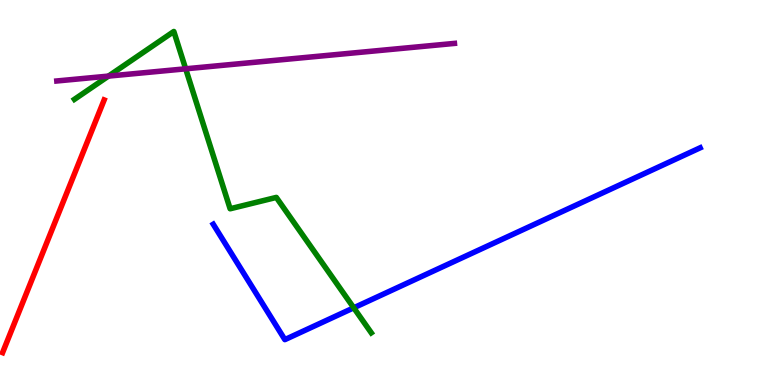[{'lines': ['blue', 'red'], 'intersections': []}, {'lines': ['green', 'red'], 'intersections': []}, {'lines': ['purple', 'red'], 'intersections': []}, {'lines': ['blue', 'green'], 'intersections': [{'x': 4.56, 'y': 2.0}]}, {'lines': ['blue', 'purple'], 'intersections': []}, {'lines': ['green', 'purple'], 'intersections': [{'x': 1.4, 'y': 8.02}, {'x': 2.4, 'y': 8.21}]}]